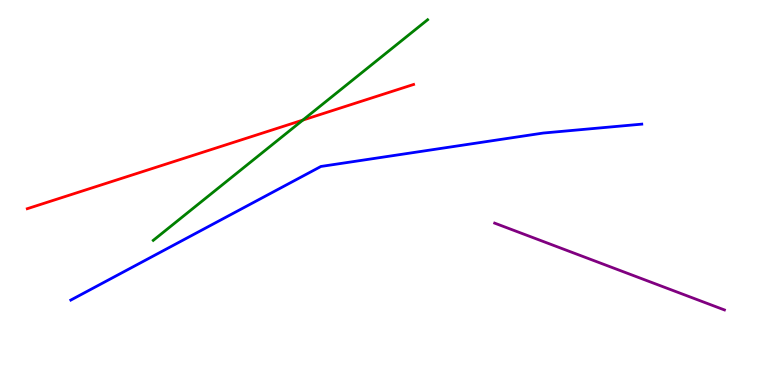[{'lines': ['blue', 'red'], 'intersections': []}, {'lines': ['green', 'red'], 'intersections': [{'x': 3.91, 'y': 6.88}]}, {'lines': ['purple', 'red'], 'intersections': []}, {'lines': ['blue', 'green'], 'intersections': []}, {'lines': ['blue', 'purple'], 'intersections': []}, {'lines': ['green', 'purple'], 'intersections': []}]